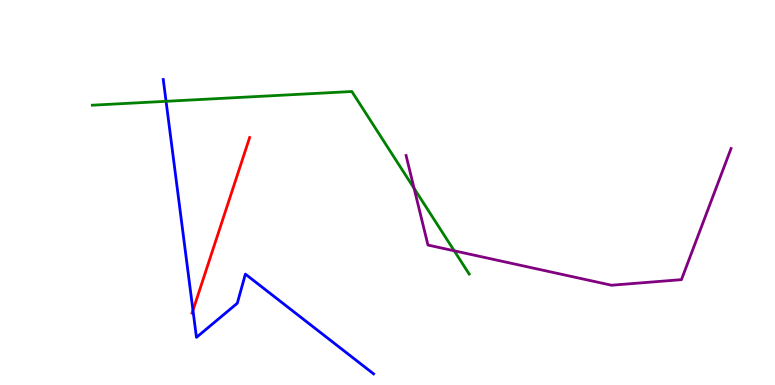[{'lines': ['blue', 'red'], 'intersections': [{'x': 2.49, 'y': 1.94}]}, {'lines': ['green', 'red'], 'intersections': []}, {'lines': ['purple', 'red'], 'intersections': []}, {'lines': ['blue', 'green'], 'intersections': [{'x': 2.14, 'y': 7.37}]}, {'lines': ['blue', 'purple'], 'intersections': []}, {'lines': ['green', 'purple'], 'intersections': [{'x': 5.34, 'y': 5.11}, {'x': 5.86, 'y': 3.49}]}]